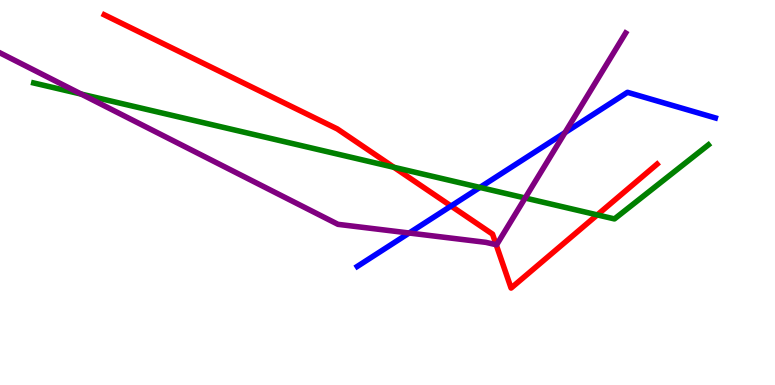[{'lines': ['blue', 'red'], 'intersections': [{'x': 5.82, 'y': 4.65}]}, {'lines': ['green', 'red'], 'intersections': [{'x': 5.08, 'y': 5.65}, {'x': 7.71, 'y': 4.42}]}, {'lines': ['purple', 'red'], 'intersections': [{'x': 6.4, 'y': 3.64}]}, {'lines': ['blue', 'green'], 'intersections': [{'x': 6.19, 'y': 5.13}]}, {'lines': ['blue', 'purple'], 'intersections': [{'x': 5.28, 'y': 3.95}, {'x': 7.29, 'y': 6.56}]}, {'lines': ['green', 'purple'], 'intersections': [{'x': 1.05, 'y': 7.56}, {'x': 6.78, 'y': 4.86}]}]